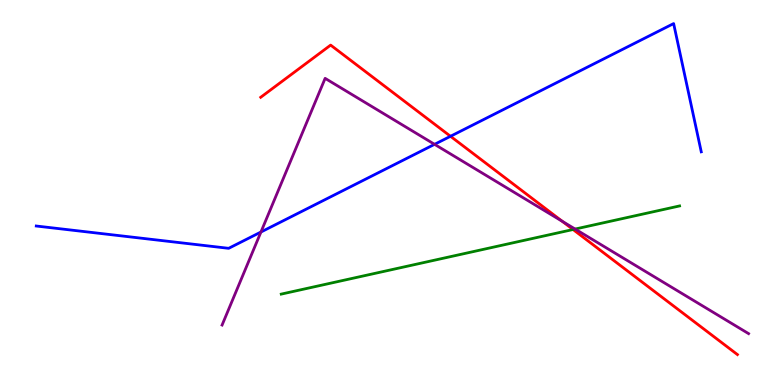[{'lines': ['blue', 'red'], 'intersections': [{'x': 5.81, 'y': 6.46}]}, {'lines': ['green', 'red'], 'intersections': [{'x': 7.39, 'y': 4.04}]}, {'lines': ['purple', 'red'], 'intersections': [{'x': 7.25, 'y': 4.25}]}, {'lines': ['blue', 'green'], 'intersections': []}, {'lines': ['blue', 'purple'], 'intersections': [{'x': 3.37, 'y': 3.97}, {'x': 5.61, 'y': 6.25}]}, {'lines': ['green', 'purple'], 'intersections': [{'x': 7.42, 'y': 4.05}]}]